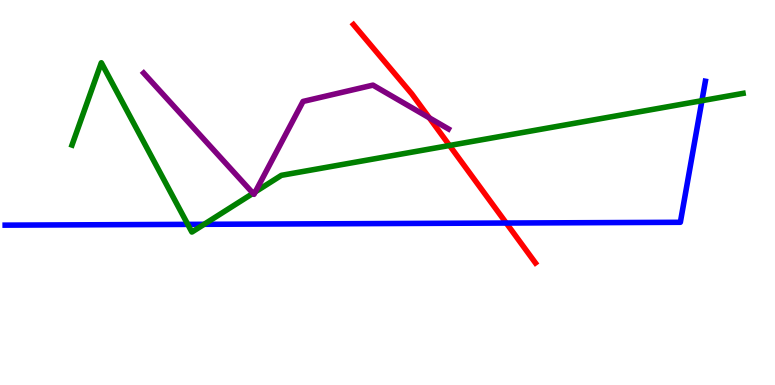[{'lines': ['blue', 'red'], 'intersections': [{'x': 6.53, 'y': 4.21}]}, {'lines': ['green', 'red'], 'intersections': [{'x': 5.8, 'y': 6.22}]}, {'lines': ['purple', 'red'], 'intersections': [{'x': 5.54, 'y': 6.94}]}, {'lines': ['blue', 'green'], 'intersections': [{'x': 2.42, 'y': 4.17}, {'x': 2.63, 'y': 4.17}, {'x': 9.06, 'y': 7.38}]}, {'lines': ['blue', 'purple'], 'intersections': []}, {'lines': ['green', 'purple'], 'intersections': [{'x': 3.27, 'y': 4.98}, {'x': 3.29, 'y': 5.02}]}]